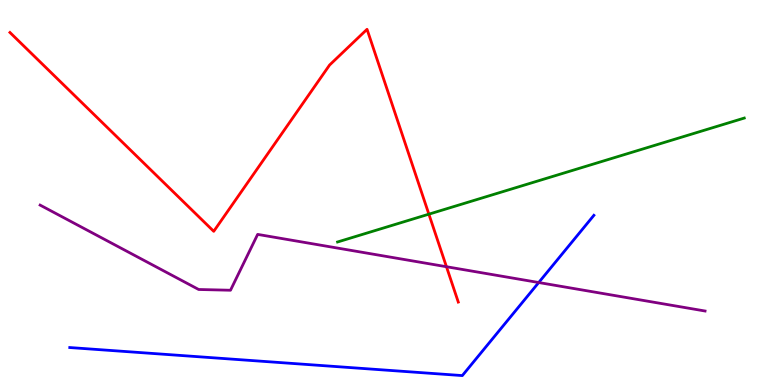[{'lines': ['blue', 'red'], 'intersections': []}, {'lines': ['green', 'red'], 'intersections': [{'x': 5.53, 'y': 4.44}]}, {'lines': ['purple', 'red'], 'intersections': [{'x': 5.76, 'y': 3.07}]}, {'lines': ['blue', 'green'], 'intersections': []}, {'lines': ['blue', 'purple'], 'intersections': [{'x': 6.95, 'y': 2.66}]}, {'lines': ['green', 'purple'], 'intersections': []}]